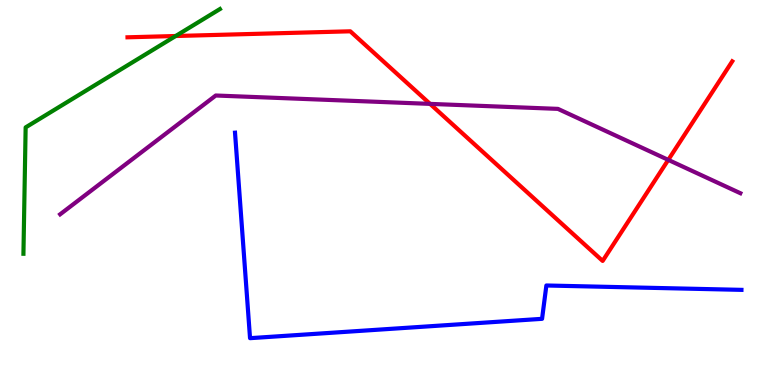[{'lines': ['blue', 'red'], 'intersections': []}, {'lines': ['green', 'red'], 'intersections': [{'x': 2.27, 'y': 9.06}]}, {'lines': ['purple', 'red'], 'intersections': [{'x': 5.55, 'y': 7.3}, {'x': 8.62, 'y': 5.85}]}, {'lines': ['blue', 'green'], 'intersections': []}, {'lines': ['blue', 'purple'], 'intersections': []}, {'lines': ['green', 'purple'], 'intersections': []}]